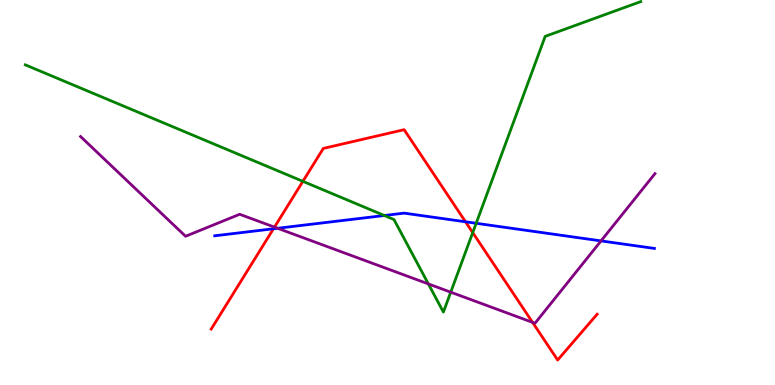[{'lines': ['blue', 'red'], 'intersections': [{'x': 3.53, 'y': 4.06}, {'x': 6.01, 'y': 4.24}]}, {'lines': ['green', 'red'], 'intersections': [{'x': 3.91, 'y': 5.29}, {'x': 6.1, 'y': 3.96}]}, {'lines': ['purple', 'red'], 'intersections': [{'x': 3.54, 'y': 4.1}, {'x': 6.87, 'y': 1.63}]}, {'lines': ['blue', 'green'], 'intersections': [{'x': 4.96, 'y': 4.4}, {'x': 6.14, 'y': 4.2}]}, {'lines': ['blue', 'purple'], 'intersections': [{'x': 3.58, 'y': 4.07}, {'x': 7.76, 'y': 3.74}]}, {'lines': ['green', 'purple'], 'intersections': [{'x': 5.53, 'y': 2.63}, {'x': 5.82, 'y': 2.41}]}]